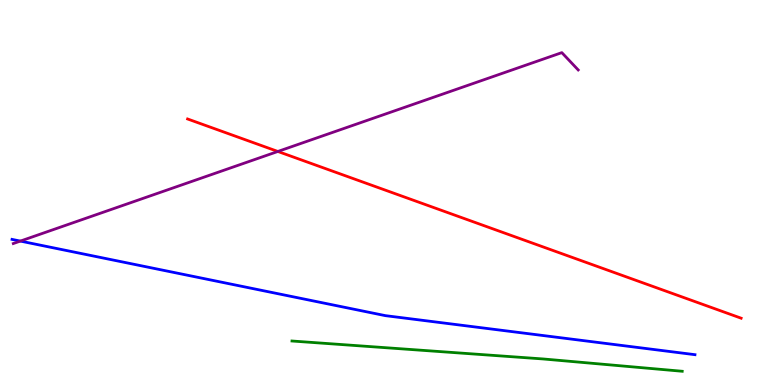[{'lines': ['blue', 'red'], 'intersections': []}, {'lines': ['green', 'red'], 'intersections': []}, {'lines': ['purple', 'red'], 'intersections': [{'x': 3.59, 'y': 6.07}]}, {'lines': ['blue', 'green'], 'intersections': []}, {'lines': ['blue', 'purple'], 'intersections': [{'x': 0.263, 'y': 3.74}]}, {'lines': ['green', 'purple'], 'intersections': []}]